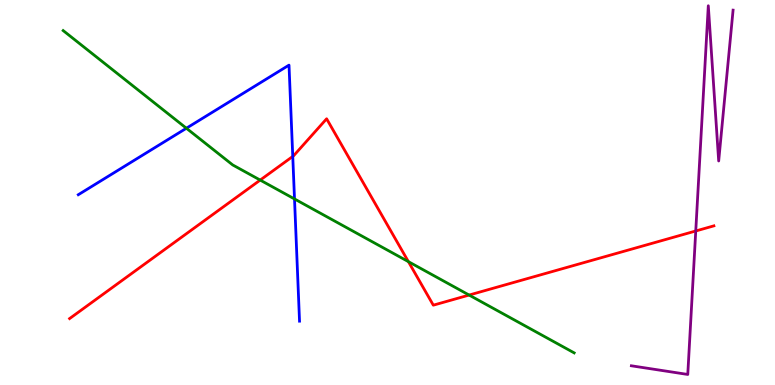[{'lines': ['blue', 'red'], 'intersections': [{'x': 3.78, 'y': 5.94}]}, {'lines': ['green', 'red'], 'intersections': [{'x': 3.36, 'y': 5.32}, {'x': 5.27, 'y': 3.2}, {'x': 6.05, 'y': 2.34}]}, {'lines': ['purple', 'red'], 'intersections': [{'x': 8.98, 'y': 4.0}]}, {'lines': ['blue', 'green'], 'intersections': [{'x': 2.41, 'y': 6.67}, {'x': 3.8, 'y': 4.83}]}, {'lines': ['blue', 'purple'], 'intersections': []}, {'lines': ['green', 'purple'], 'intersections': []}]